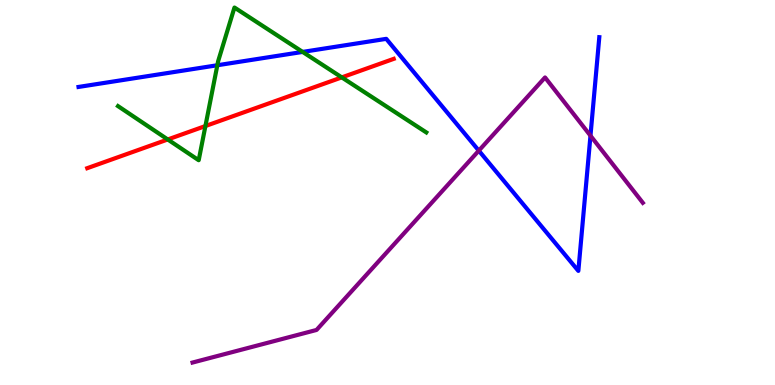[{'lines': ['blue', 'red'], 'intersections': []}, {'lines': ['green', 'red'], 'intersections': [{'x': 2.16, 'y': 6.38}, {'x': 2.65, 'y': 6.73}, {'x': 4.41, 'y': 7.99}]}, {'lines': ['purple', 'red'], 'intersections': []}, {'lines': ['blue', 'green'], 'intersections': [{'x': 2.8, 'y': 8.31}, {'x': 3.91, 'y': 8.65}]}, {'lines': ['blue', 'purple'], 'intersections': [{'x': 6.18, 'y': 6.09}, {'x': 7.62, 'y': 6.48}]}, {'lines': ['green', 'purple'], 'intersections': []}]